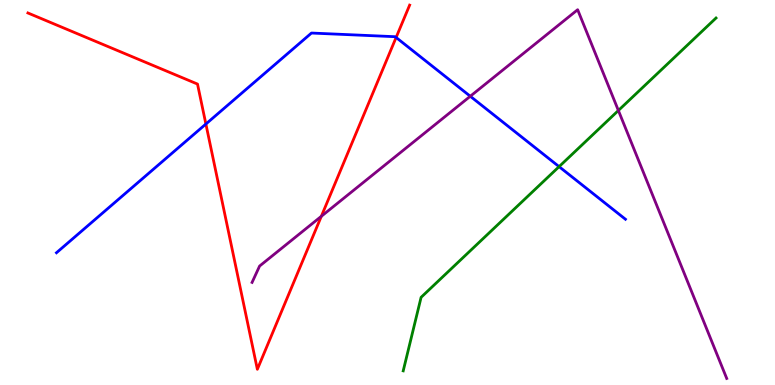[{'lines': ['blue', 'red'], 'intersections': [{'x': 2.66, 'y': 6.78}, {'x': 5.11, 'y': 9.03}]}, {'lines': ['green', 'red'], 'intersections': []}, {'lines': ['purple', 'red'], 'intersections': [{'x': 4.15, 'y': 4.38}]}, {'lines': ['blue', 'green'], 'intersections': [{'x': 7.21, 'y': 5.67}]}, {'lines': ['blue', 'purple'], 'intersections': [{'x': 6.07, 'y': 7.5}]}, {'lines': ['green', 'purple'], 'intersections': [{'x': 7.98, 'y': 7.13}]}]